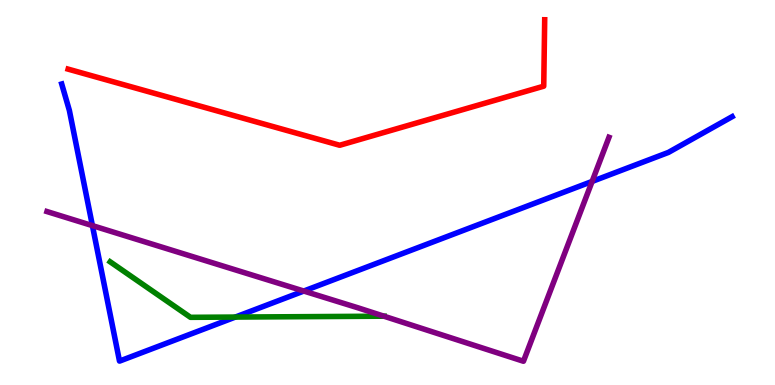[{'lines': ['blue', 'red'], 'intersections': []}, {'lines': ['green', 'red'], 'intersections': []}, {'lines': ['purple', 'red'], 'intersections': []}, {'lines': ['blue', 'green'], 'intersections': [{'x': 3.04, 'y': 1.76}]}, {'lines': ['blue', 'purple'], 'intersections': [{'x': 1.19, 'y': 4.14}, {'x': 3.92, 'y': 2.44}, {'x': 7.64, 'y': 5.29}]}, {'lines': ['green', 'purple'], 'intersections': [{'x': 4.95, 'y': 1.79}]}]